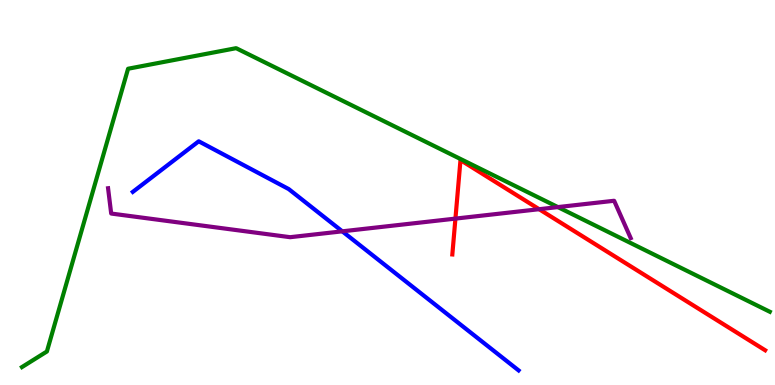[{'lines': ['blue', 'red'], 'intersections': []}, {'lines': ['green', 'red'], 'intersections': []}, {'lines': ['purple', 'red'], 'intersections': [{'x': 5.88, 'y': 4.32}, {'x': 6.96, 'y': 4.57}]}, {'lines': ['blue', 'green'], 'intersections': []}, {'lines': ['blue', 'purple'], 'intersections': [{'x': 4.42, 'y': 3.99}]}, {'lines': ['green', 'purple'], 'intersections': [{'x': 7.2, 'y': 4.62}]}]